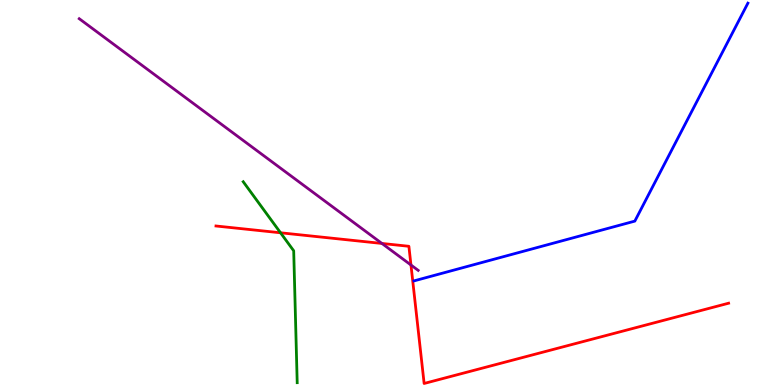[{'lines': ['blue', 'red'], 'intersections': []}, {'lines': ['green', 'red'], 'intersections': [{'x': 3.62, 'y': 3.95}]}, {'lines': ['purple', 'red'], 'intersections': [{'x': 4.93, 'y': 3.68}, {'x': 5.3, 'y': 3.12}]}, {'lines': ['blue', 'green'], 'intersections': []}, {'lines': ['blue', 'purple'], 'intersections': []}, {'lines': ['green', 'purple'], 'intersections': []}]